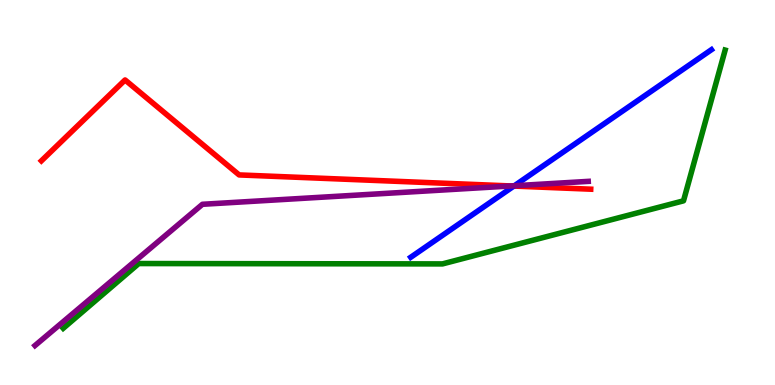[{'lines': ['blue', 'red'], 'intersections': [{'x': 6.63, 'y': 5.17}]}, {'lines': ['green', 'red'], 'intersections': []}, {'lines': ['purple', 'red'], 'intersections': [{'x': 6.59, 'y': 5.17}]}, {'lines': ['blue', 'green'], 'intersections': []}, {'lines': ['blue', 'purple'], 'intersections': [{'x': 6.64, 'y': 5.18}]}, {'lines': ['green', 'purple'], 'intersections': []}]